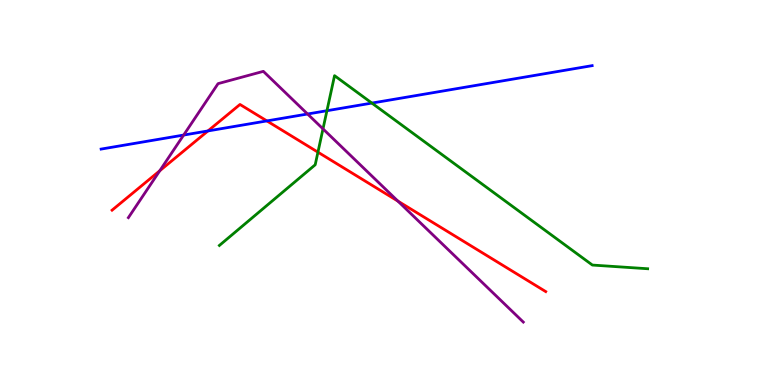[{'lines': ['blue', 'red'], 'intersections': [{'x': 2.68, 'y': 6.6}, {'x': 3.44, 'y': 6.86}]}, {'lines': ['green', 'red'], 'intersections': [{'x': 4.1, 'y': 6.05}]}, {'lines': ['purple', 'red'], 'intersections': [{'x': 2.06, 'y': 5.56}, {'x': 5.13, 'y': 4.78}]}, {'lines': ['blue', 'green'], 'intersections': [{'x': 4.22, 'y': 7.12}, {'x': 4.8, 'y': 7.32}]}, {'lines': ['blue', 'purple'], 'intersections': [{'x': 2.37, 'y': 6.49}, {'x': 3.97, 'y': 7.04}]}, {'lines': ['green', 'purple'], 'intersections': [{'x': 4.17, 'y': 6.65}]}]